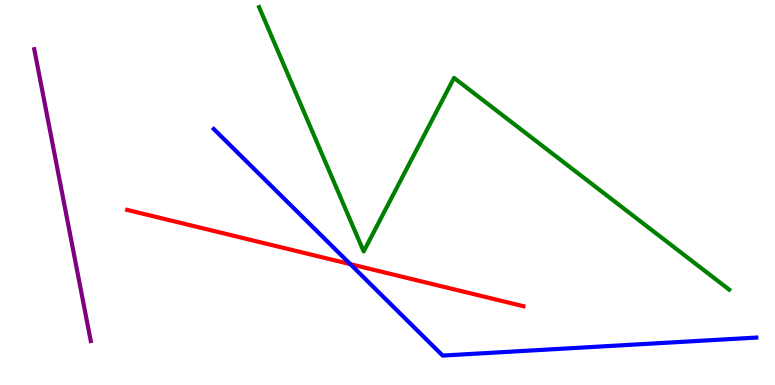[{'lines': ['blue', 'red'], 'intersections': [{'x': 4.52, 'y': 3.14}]}, {'lines': ['green', 'red'], 'intersections': []}, {'lines': ['purple', 'red'], 'intersections': []}, {'lines': ['blue', 'green'], 'intersections': []}, {'lines': ['blue', 'purple'], 'intersections': []}, {'lines': ['green', 'purple'], 'intersections': []}]